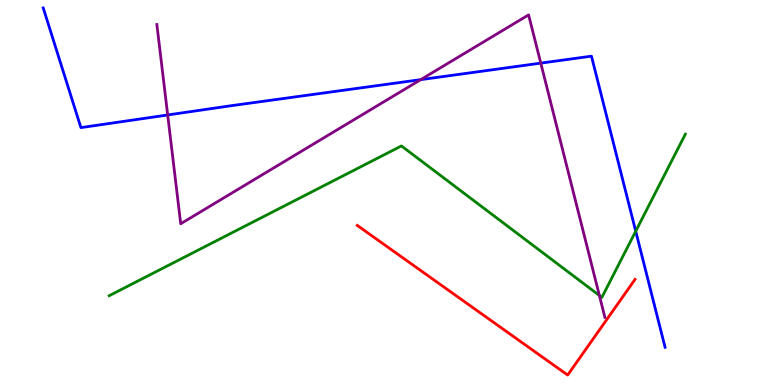[{'lines': ['blue', 'red'], 'intersections': []}, {'lines': ['green', 'red'], 'intersections': []}, {'lines': ['purple', 'red'], 'intersections': []}, {'lines': ['blue', 'green'], 'intersections': [{'x': 8.2, 'y': 3.99}]}, {'lines': ['blue', 'purple'], 'intersections': [{'x': 2.16, 'y': 7.01}, {'x': 5.43, 'y': 7.93}, {'x': 6.98, 'y': 8.36}]}, {'lines': ['green', 'purple'], 'intersections': [{'x': 7.73, 'y': 2.32}]}]